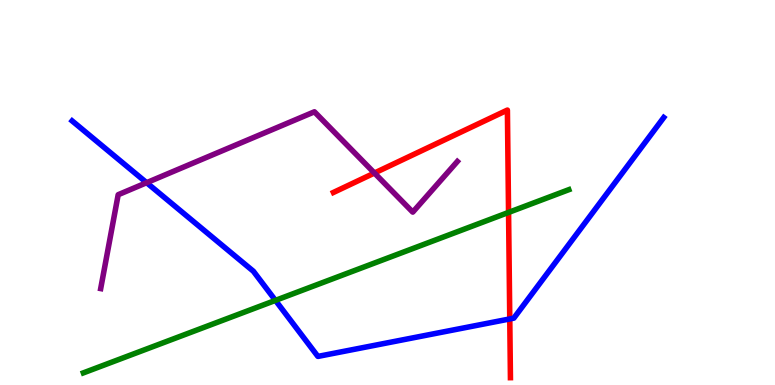[{'lines': ['blue', 'red'], 'intersections': [{'x': 6.58, 'y': 1.72}]}, {'lines': ['green', 'red'], 'intersections': [{'x': 6.56, 'y': 4.48}]}, {'lines': ['purple', 'red'], 'intersections': [{'x': 4.83, 'y': 5.51}]}, {'lines': ['blue', 'green'], 'intersections': [{'x': 3.55, 'y': 2.2}]}, {'lines': ['blue', 'purple'], 'intersections': [{'x': 1.89, 'y': 5.25}]}, {'lines': ['green', 'purple'], 'intersections': []}]